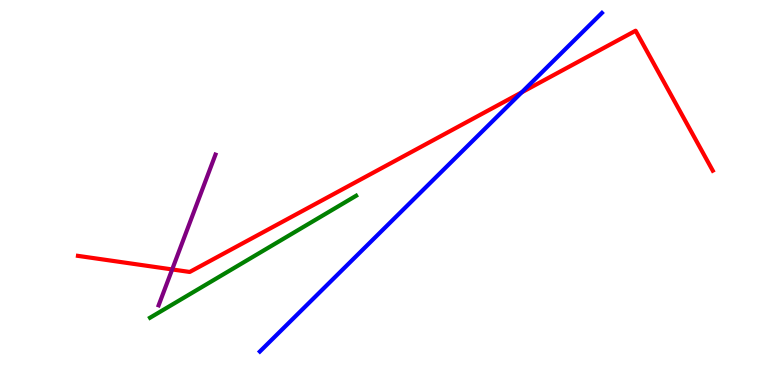[{'lines': ['blue', 'red'], 'intersections': [{'x': 6.73, 'y': 7.6}]}, {'lines': ['green', 'red'], 'intersections': []}, {'lines': ['purple', 'red'], 'intersections': [{'x': 2.22, 'y': 3.0}]}, {'lines': ['blue', 'green'], 'intersections': []}, {'lines': ['blue', 'purple'], 'intersections': []}, {'lines': ['green', 'purple'], 'intersections': []}]